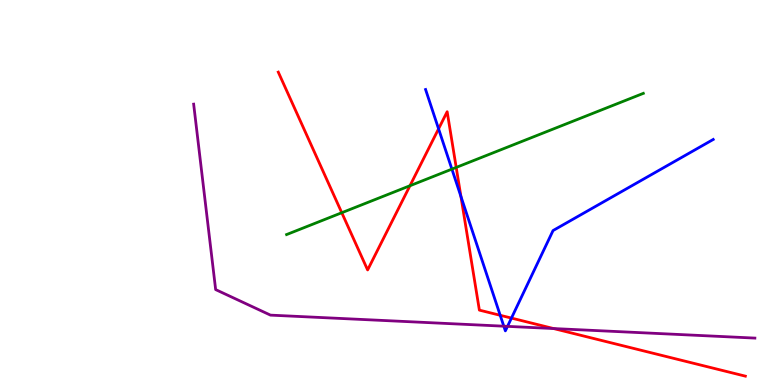[{'lines': ['blue', 'red'], 'intersections': [{'x': 5.66, 'y': 6.65}, {'x': 5.95, 'y': 4.9}, {'x': 6.45, 'y': 1.81}, {'x': 6.6, 'y': 1.74}]}, {'lines': ['green', 'red'], 'intersections': [{'x': 4.41, 'y': 4.47}, {'x': 5.29, 'y': 5.18}, {'x': 5.89, 'y': 5.65}]}, {'lines': ['purple', 'red'], 'intersections': [{'x': 7.14, 'y': 1.47}]}, {'lines': ['blue', 'green'], 'intersections': [{'x': 5.83, 'y': 5.61}]}, {'lines': ['blue', 'purple'], 'intersections': [{'x': 6.5, 'y': 1.53}, {'x': 6.55, 'y': 1.52}]}, {'lines': ['green', 'purple'], 'intersections': []}]